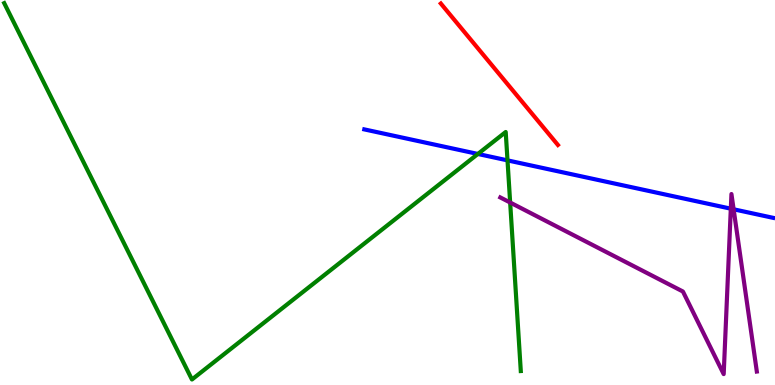[{'lines': ['blue', 'red'], 'intersections': []}, {'lines': ['green', 'red'], 'intersections': []}, {'lines': ['purple', 'red'], 'intersections': []}, {'lines': ['blue', 'green'], 'intersections': [{'x': 6.17, 'y': 6.0}, {'x': 6.55, 'y': 5.83}]}, {'lines': ['blue', 'purple'], 'intersections': [{'x': 9.43, 'y': 4.58}, {'x': 9.47, 'y': 4.56}]}, {'lines': ['green', 'purple'], 'intersections': [{'x': 6.58, 'y': 4.74}]}]